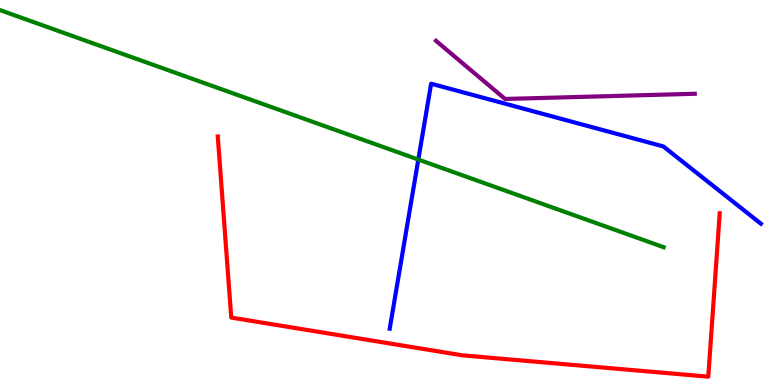[{'lines': ['blue', 'red'], 'intersections': []}, {'lines': ['green', 'red'], 'intersections': []}, {'lines': ['purple', 'red'], 'intersections': []}, {'lines': ['blue', 'green'], 'intersections': [{'x': 5.4, 'y': 5.86}]}, {'lines': ['blue', 'purple'], 'intersections': []}, {'lines': ['green', 'purple'], 'intersections': []}]